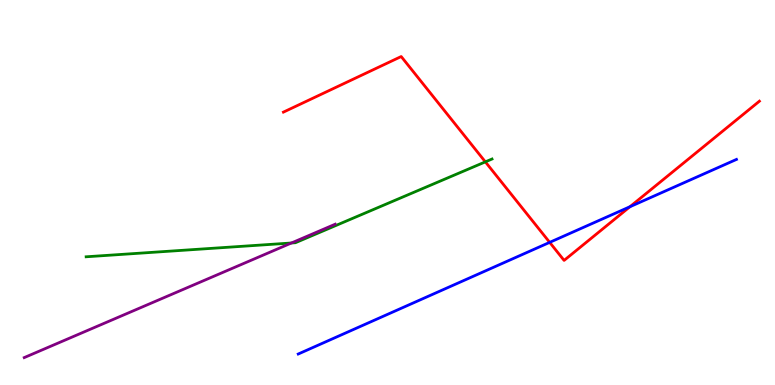[{'lines': ['blue', 'red'], 'intersections': [{'x': 7.09, 'y': 3.7}, {'x': 8.13, 'y': 4.63}]}, {'lines': ['green', 'red'], 'intersections': [{'x': 6.26, 'y': 5.8}]}, {'lines': ['purple', 'red'], 'intersections': []}, {'lines': ['blue', 'green'], 'intersections': []}, {'lines': ['blue', 'purple'], 'intersections': []}, {'lines': ['green', 'purple'], 'intersections': [{'x': 3.76, 'y': 3.69}]}]